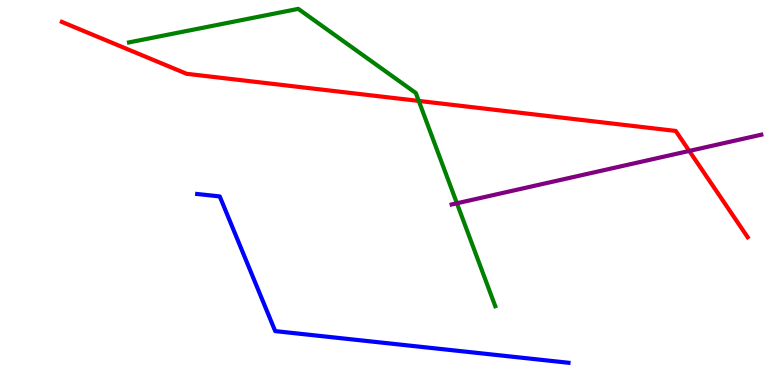[{'lines': ['blue', 'red'], 'intersections': []}, {'lines': ['green', 'red'], 'intersections': [{'x': 5.4, 'y': 7.38}]}, {'lines': ['purple', 'red'], 'intersections': [{'x': 8.89, 'y': 6.08}]}, {'lines': ['blue', 'green'], 'intersections': []}, {'lines': ['blue', 'purple'], 'intersections': []}, {'lines': ['green', 'purple'], 'intersections': [{'x': 5.9, 'y': 4.72}]}]